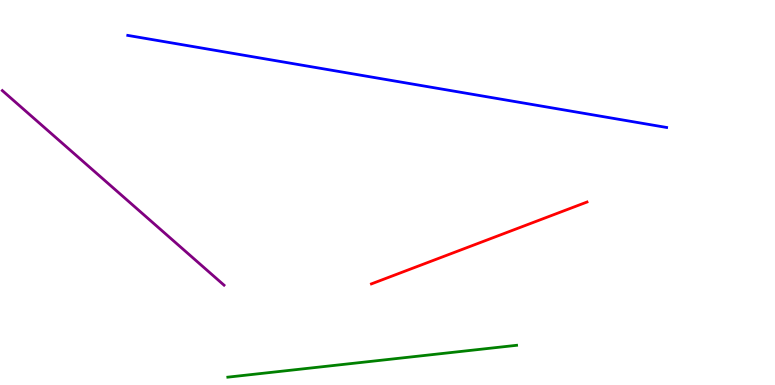[{'lines': ['blue', 'red'], 'intersections': []}, {'lines': ['green', 'red'], 'intersections': []}, {'lines': ['purple', 'red'], 'intersections': []}, {'lines': ['blue', 'green'], 'intersections': []}, {'lines': ['blue', 'purple'], 'intersections': []}, {'lines': ['green', 'purple'], 'intersections': []}]